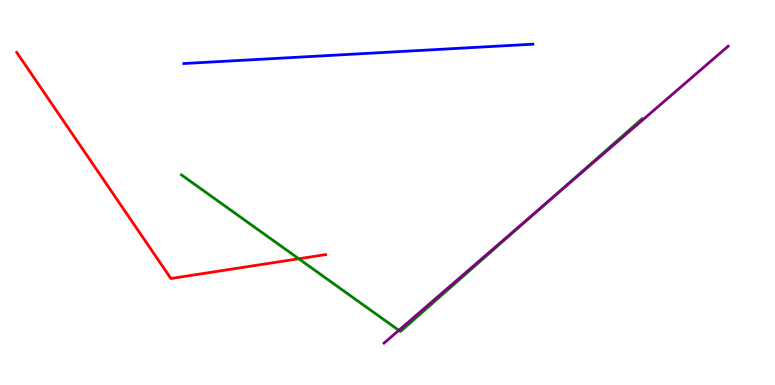[{'lines': ['blue', 'red'], 'intersections': []}, {'lines': ['green', 'red'], 'intersections': [{'x': 3.85, 'y': 3.28}]}, {'lines': ['purple', 'red'], 'intersections': []}, {'lines': ['blue', 'green'], 'intersections': []}, {'lines': ['blue', 'purple'], 'intersections': []}, {'lines': ['green', 'purple'], 'intersections': [{'x': 5.15, 'y': 1.42}, {'x': 7.03, 'y': 4.7}]}]